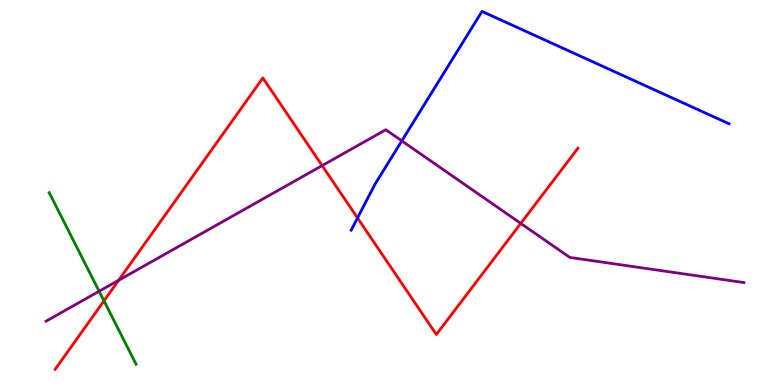[{'lines': ['blue', 'red'], 'intersections': [{'x': 4.61, 'y': 4.34}]}, {'lines': ['green', 'red'], 'intersections': [{'x': 1.34, 'y': 2.19}]}, {'lines': ['purple', 'red'], 'intersections': [{'x': 1.53, 'y': 2.72}, {'x': 4.16, 'y': 5.7}, {'x': 6.72, 'y': 4.2}]}, {'lines': ['blue', 'green'], 'intersections': []}, {'lines': ['blue', 'purple'], 'intersections': [{'x': 5.18, 'y': 6.34}]}, {'lines': ['green', 'purple'], 'intersections': [{'x': 1.28, 'y': 2.43}]}]